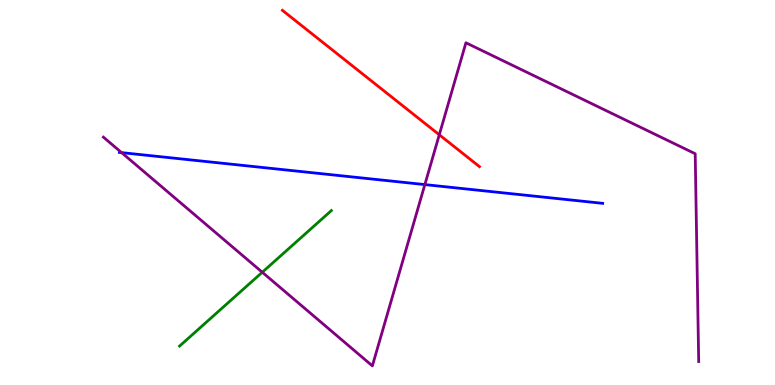[{'lines': ['blue', 'red'], 'intersections': []}, {'lines': ['green', 'red'], 'intersections': []}, {'lines': ['purple', 'red'], 'intersections': [{'x': 5.67, 'y': 6.5}]}, {'lines': ['blue', 'green'], 'intersections': []}, {'lines': ['blue', 'purple'], 'intersections': [{'x': 1.57, 'y': 6.04}, {'x': 5.48, 'y': 5.21}]}, {'lines': ['green', 'purple'], 'intersections': [{'x': 3.38, 'y': 2.93}]}]